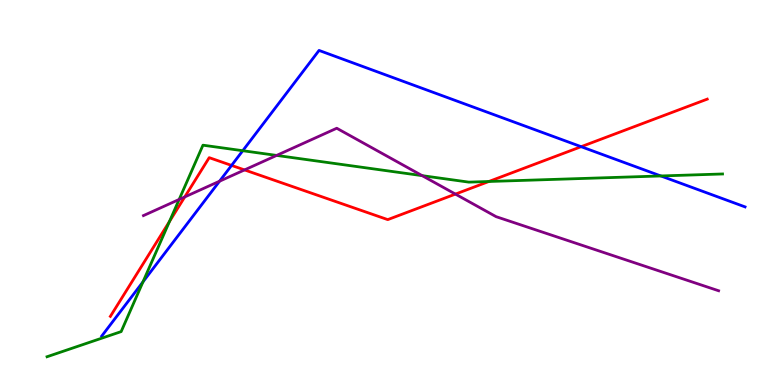[{'lines': ['blue', 'red'], 'intersections': [{'x': 2.99, 'y': 5.7}, {'x': 7.5, 'y': 6.19}]}, {'lines': ['green', 'red'], 'intersections': [{'x': 2.19, 'y': 4.25}, {'x': 6.31, 'y': 5.29}]}, {'lines': ['purple', 'red'], 'intersections': [{'x': 2.38, 'y': 4.89}, {'x': 3.16, 'y': 5.59}, {'x': 5.88, 'y': 4.96}]}, {'lines': ['blue', 'green'], 'intersections': [{'x': 1.84, 'y': 2.68}, {'x': 3.13, 'y': 6.09}, {'x': 8.53, 'y': 5.43}]}, {'lines': ['blue', 'purple'], 'intersections': [{'x': 2.83, 'y': 5.29}]}, {'lines': ['green', 'purple'], 'intersections': [{'x': 2.31, 'y': 4.82}, {'x': 3.57, 'y': 5.96}, {'x': 5.45, 'y': 5.44}]}]